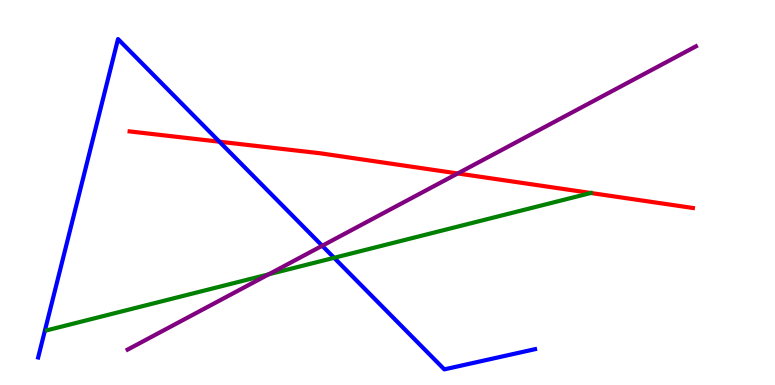[{'lines': ['blue', 'red'], 'intersections': [{'x': 2.83, 'y': 6.32}]}, {'lines': ['green', 'red'], 'intersections': []}, {'lines': ['purple', 'red'], 'intersections': [{'x': 5.91, 'y': 5.49}]}, {'lines': ['blue', 'green'], 'intersections': [{'x': 4.31, 'y': 3.3}]}, {'lines': ['blue', 'purple'], 'intersections': [{'x': 4.16, 'y': 3.62}]}, {'lines': ['green', 'purple'], 'intersections': [{'x': 3.47, 'y': 2.88}]}]